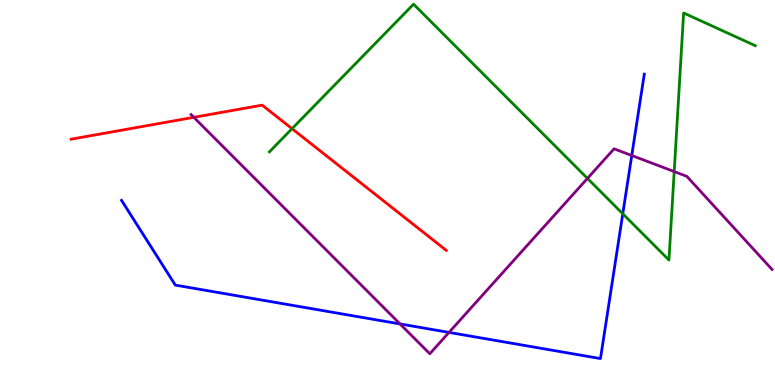[{'lines': ['blue', 'red'], 'intersections': []}, {'lines': ['green', 'red'], 'intersections': [{'x': 3.77, 'y': 6.66}]}, {'lines': ['purple', 'red'], 'intersections': [{'x': 2.5, 'y': 6.95}]}, {'lines': ['blue', 'green'], 'intersections': [{'x': 8.04, 'y': 4.45}]}, {'lines': ['blue', 'purple'], 'intersections': [{'x': 5.16, 'y': 1.59}, {'x': 5.79, 'y': 1.37}, {'x': 8.15, 'y': 5.96}]}, {'lines': ['green', 'purple'], 'intersections': [{'x': 7.58, 'y': 5.37}, {'x': 8.7, 'y': 5.54}]}]